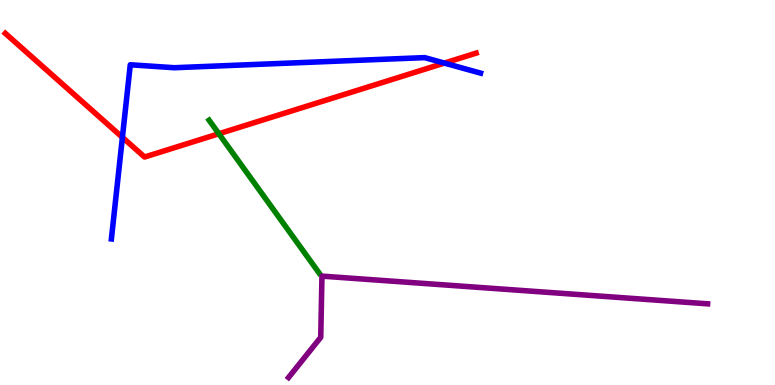[{'lines': ['blue', 'red'], 'intersections': [{'x': 1.58, 'y': 6.43}, {'x': 5.73, 'y': 8.36}]}, {'lines': ['green', 'red'], 'intersections': [{'x': 2.82, 'y': 6.53}]}, {'lines': ['purple', 'red'], 'intersections': []}, {'lines': ['blue', 'green'], 'intersections': []}, {'lines': ['blue', 'purple'], 'intersections': []}, {'lines': ['green', 'purple'], 'intersections': []}]